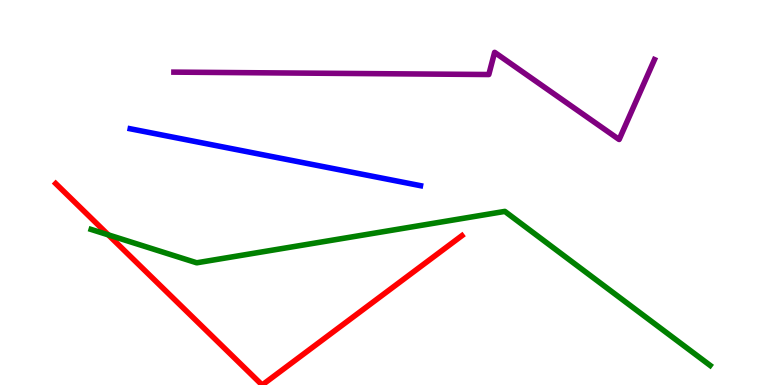[{'lines': ['blue', 'red'], 'intersections': []}, {'lines': ['green', 'red'], 'intersections': [{'x': 1.4, 'y': 3.9}]}, {'lines': ['purple', 'red'], 'intersections': []}, {'lines': ['blue', 'green'], 'intersections': []}, {'lines': ['blue', 'purple'], 'intersections': []}, {'lines': ['green', 'purple'], 'intersections': []}]